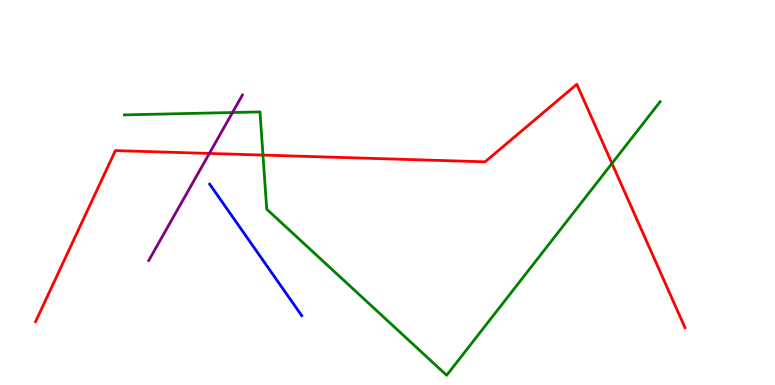[{'lines': ['blue', 'red'], 'intersections': []}, {'lines': ['green', 'red'], 'intersections': [{'x': 3.39, 'y': 5.97}, {'x': 7.9, 'y': 5.76}]}, {'lines': ['purple', 'red'], 'intersections': [{'x': 2.7, 'y': 6.01}]}, {'lines': ['blue', 'green'], 'intersections': []}, {'lines': ['blue', 'purple'], 'intersections': []}, {'lines': ['green', 'purple'], 'intersections': [{'x': 3.0, 'y': 7.08}]}]